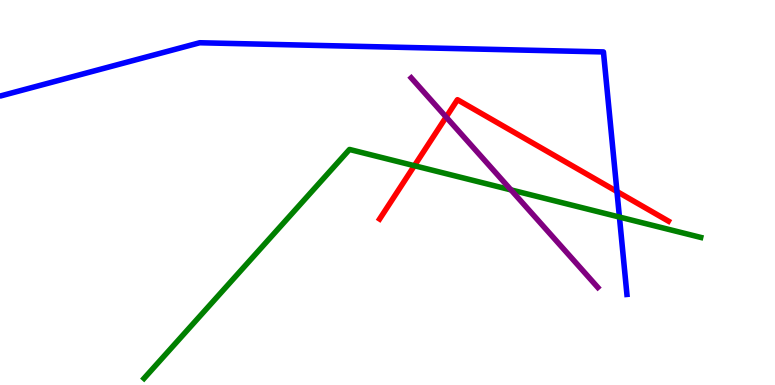[{'lines': ['blue', 'red'], 'intersections': [{'x': 7.96, 'y': 5.03}]}, {'lines': ['green', 'red'], 'intersections': [{'x': 5.35, 'y': 5.7}]}, {'lines': ['purple', 'red'], 'intersections': [{'x': 5.76, 'y': 6.96}]}, {'lines': ['blue', 'green'], 'intersections': [{'x': 7.99, 'y': 4.36}]}, {'lines': ['blue', 'purple'], 'intersections': []}, {'lines': ['green', 'purple'], 'intersections': [{'x': 6.59, 'y': 5.07}]}]